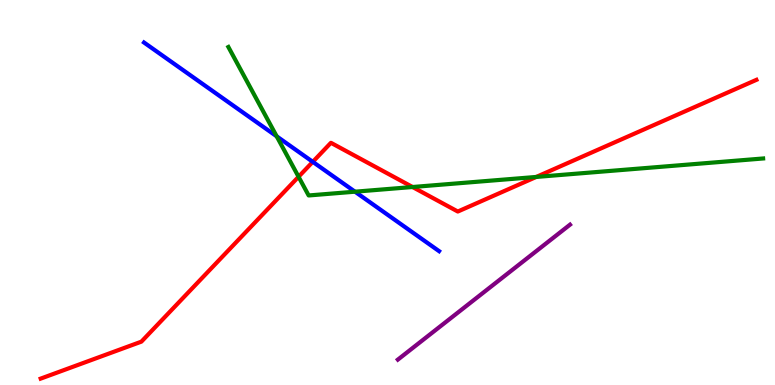[{'lines': ['blue', 'red'], 'intersections': [{'x': 4.04, 'y': 5.8}]}, {'lines': ['green', 'red'], 'intersections': [{'x': 3.85, 'y': 5.41}, {'x': 5.32, 'y': 5.14}, {'x': 6.92, 'y': 5.4}]}, {'lines': ['purple', 'red'], 'intersections': []}, {'lines': ['blue', 'green'], 'intersections': [{'x': 3.57, 'y': 6.46}, {'x': 4.58, 'y': 5.02}]}, {'lines': ['blue', 'purple'], 'intersections': []}, {'lines': ['green', 'purple'], 'intersections': []}]